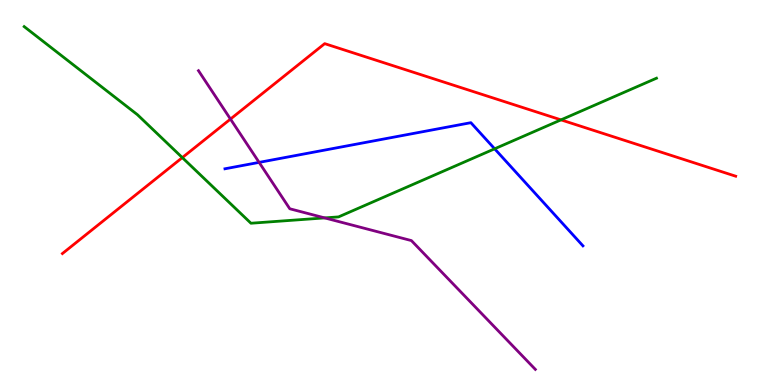[{'lines': ['blue', 'red'], 'intersections': []}, {'lines': ['green', 'red'], 'intersections': [{'x': 2.35, 'y': 5.91}, {'x': 7.24, 'y': 6.89}]}, {'lines': ['purple', 'red'], 'intersections': [{'x': 2.97, 'y': 6.91}]}, {'lines': ['blue', 'green'], 'intersections': [{'x': 6.38, 'y': 6.13}]}, {'lines': ['blue', 'purple'], 'intersections': [{'x': 3.34, 'y': 5.78}]}, {'lines': ['green', 'purple'], 'intersections': [{'x': 4.19, 'y': 4.34}]}]